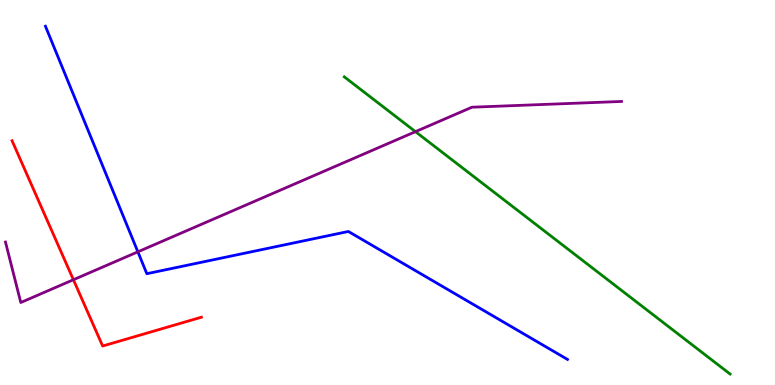[{'lines': ['blue', 'red'], 'intersections': []}, {'lines': ['green', 'red'], 'intersections': []}, {'lines': ['purple', 'red'], 'intersections': [{'x': 0.947, 'y': 2.73}]}, {'lines': ['blue', 'green'], 'intersections': []}, {'lines': ['blue', 'purple'], 'intersections': [{'x': 1.78, 'y': 3.46}]}, {'lines': ['green', 'purple'], 'intersections': [{'x': 5.36, 'y': 6.58}]}]